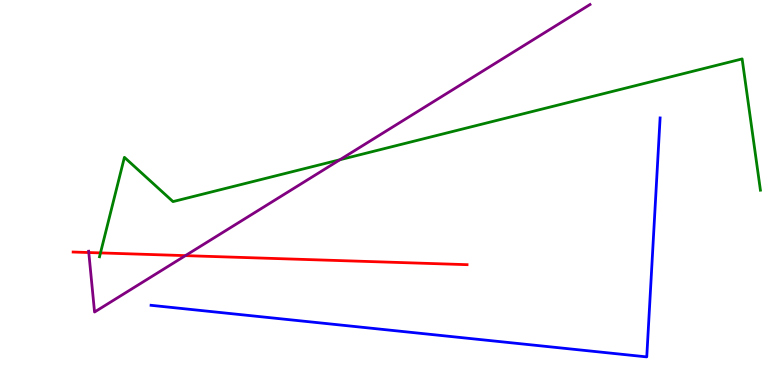[{'lines': ['blue', 'red'], 'intersections': []}, {'lines': ['green', 'red'], 'intersections': [{'x': 1.3, 'y': 3.43}]}, {'lines': ['purple', 'red'], 'intersections': [{'x': 1.15, 'y': 3.44}, {'x': 2.39, 'y': 3.36}]}, {'lines': ['blue', 'green'], 'intersections': []}, {'lines': ['blue', 'purple'], 'intersections': []}, {'lines': ['green', 'purple'], 'intersections': [{'x': 4.39, 'y': 5.85}]}]